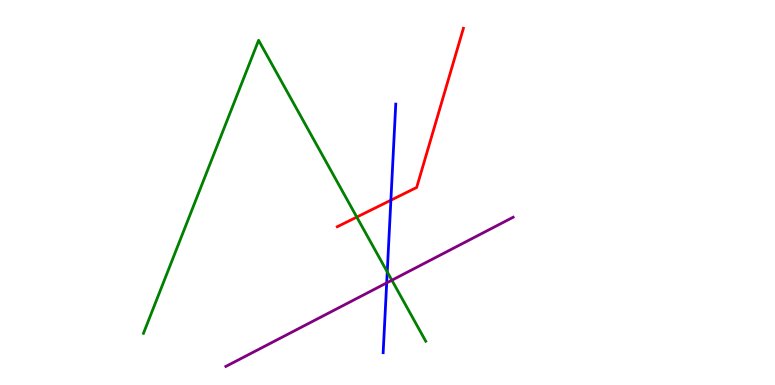[{'lines': ['blue', 'red'], 'intersections': [{'x': 5.04, 'y': 4.8}]}, {'lines': ['green', 'red'], 'intersections': [{'x': 4.6, 'y': 4.36}]}, {'lines': ['purple', 'red'], 'intersections': []}, {'lines': ['blue', 'green'], 'intersections': [{'x': 5.0, 'y': 2.94}]}, {'lines': ['blue', 'purple'], 'intersections': [{'x': 4.99, 'y': 2.65}]}, {'lines': ['green', 'purple'], 'intersections': [{'x': 5.06, 'y': 2.72}]}]